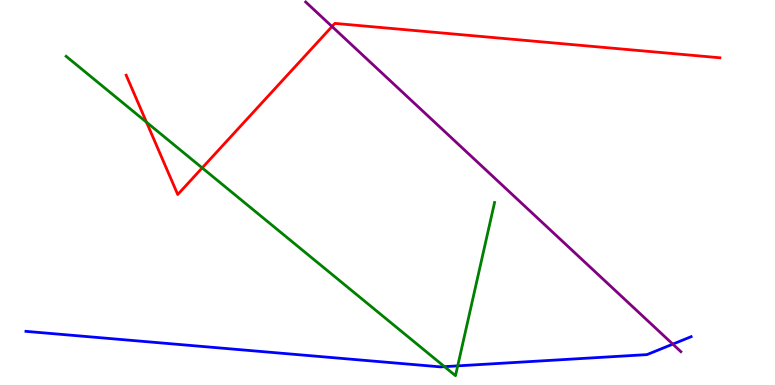[{'lines': ['blue', 'red'], 'intersections': []}, {'lines': ['green', 'red'], 'intersections': [{'x': 1.89, 'y': 6.83}, {'x': 2.61, 'y': 5.64}]}, {'lines': ['purple', 'red'], 'intersections': [{'x': 4.28, 'y': 9.31}]}, {'lines': ['blue', 'green'], 'intersections': [{'x': 5.74, 'y': 0.476}, {'x': 5.91, 'y': 0.497}]}, {'lines': ['blue', 'purple'], 'intersections': [{'x': 8.68, 'y': 1.06}]}, {'lines': ['green', 'purple'], 'intersections': []}]